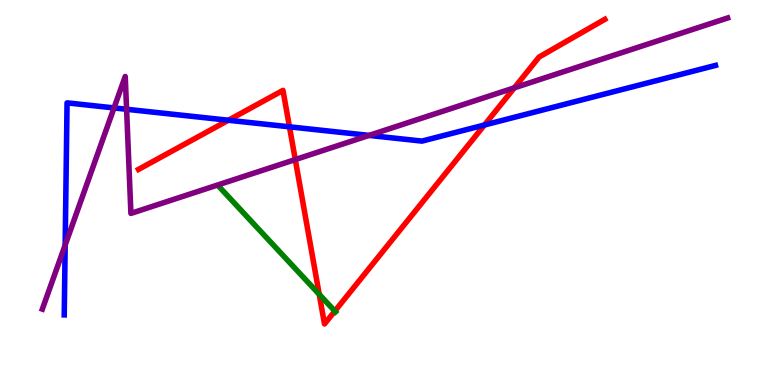[{'lines': ['blue', 'red'], 'intersections': [{'x': 2.95, 'y': 6.88}, {'x': 3.73, 'y': 6.71}, {'x': 6.25, 'y': 6.75}]}, {'lines': ['green', 'red'], 'intersections': [{'x': 4.12, 'y': 2.35}, {'x': 4.32, 'y': 1.92}]}, {'lines': ['purple', 'red'], 'intersections': [{'x': 3.81, 'y': 5.86}, {'x': 6.64, 'y': 7.72}]}, {'lines': ['blue', 'green'], 'intersections': []}, {'lines': ['blue', 'purple'], 'intersections': [{'x': 0.841, 'y': 3.64}, {'x': 1.47, 'y': 7.2}, {'x': 1.63, 'y': 7.16}, {'x': 4.76, 'y': 6.48}]}, {'lines': ['green', 'purple'], 'intersections': []}]